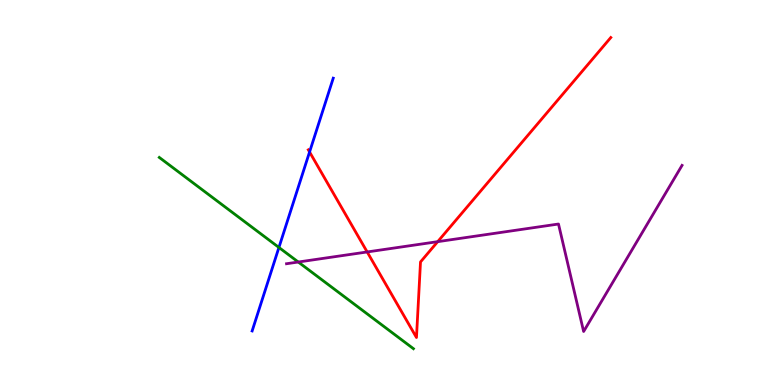[{'lines': ['blue', 'red'], 'intersections': [{'x': 3.99, 'y': 6.05}]}, {'lines': ['green', 'red'], 'intersections': []}, {'lines': ['purple', 'red'], 'intersections': [{'x': 4.74, 'y': 3.46}, {'x': 5.65, 'y': 3.72}]}, {'lines': ['blue', 'green'], 'intersections': [{'x': 3.6, 'y': 3.57}]}, {'lines': ['blue', 'purple'], 'intersections': []}, {'lines': ['green', 'purple'], 'intersections': [{'x': 3.85, 'y': 3.19}]}]